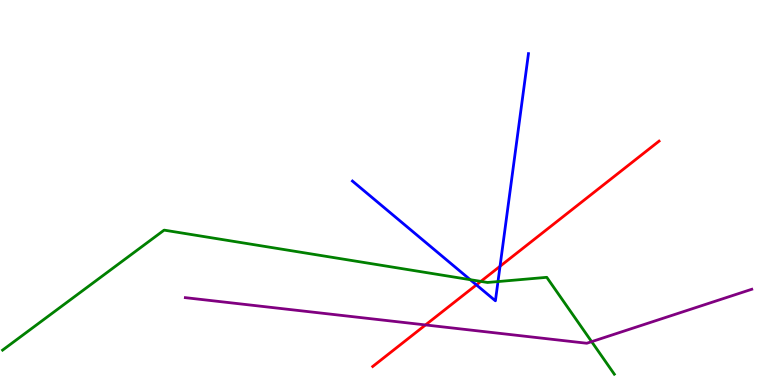[{'lines': ['blue', 'red'], 'intersections': [{'x': 6.15, 'y': 2.6}, {'x': 6.45, 'y': 3.08}]}, {'lines': ['green', 'red'], 'intersections': [{'x': 6.2, 'y': 2.69}]}, {'lines': ['purple', 'red'], 'intersections': [{'x': 5.49, 'y': 1.56}]}, {'lines': ['blue', 'green'], 'intersections': [{'x': 6.07, 'y': 2.74}, {'x': 6.43, 'y': 2.69}]}, {'lines': ['blue', 'purple'], 'intersections': []}, {'lines': ['green', 'purple'], 'intersections': [{'x': 7.63, 'y': 1.13}]}]